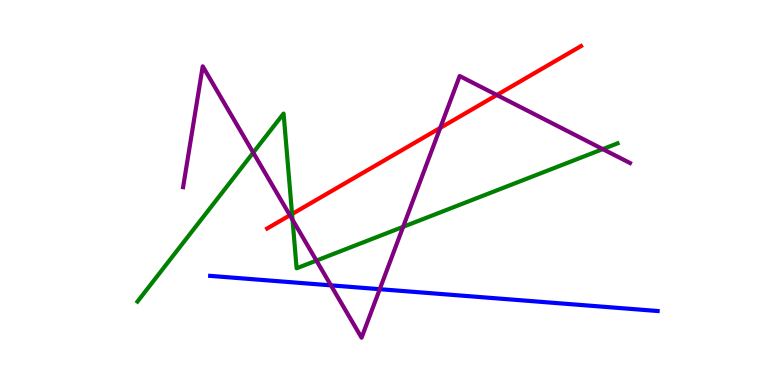[{'lines': ['blue', 'red'], 'intersections': []}, {'lines': ['green', 'red'], 'intersections': [{'x': 3.77, 'y': 4.44}]}, {'lines': ['purple', 'red'], 'intersections': [{'x': 3.74, 'y': 4.41}, {'x': 5.68, 'y': 6.68}, {'x': 6.41, 'y': 7.53}]}, {'lines': ['blue', 'green'], 'intersections': []}, {'lines': ['blue', 'purple'], 'intersections': [{'x': 4.27, 'y': 2.59}, {'x': 4.9, 'y': 2.49}]}, {'lines': ['green', 'purple'], 'intersections': [{'x': 3.27, 'y': 6.04}, {'x': 3.77, 'y': 4.29}, {'x': 4.08, 'y': 3.23}, {'x': 5.2, 'y': 4.11}, {'x': 7.78, 'y': 6.13}]}]